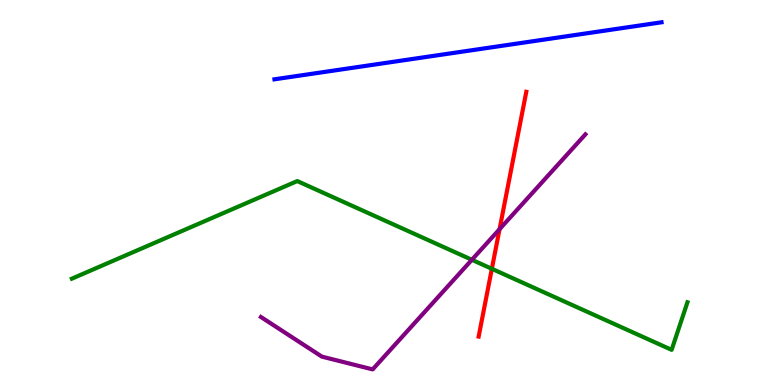[{'lines': ['blue', 'red'], 'intersections': []}, {'lines': ['green', 'red'], 'intersections': [{'x': 6.35, 'y': 3.02}]}, {'lines': ['purple', 'red'], 'intersections': [{'x': 6.45, 'y': 4.05}]}, {'lines': ['blue', 'green'], 'intersections': []}, {'lines': ['blue', 'purple'], 'intersections': []}, {'lines': ['green', 'purple'], 'intersections': [{'x': 6.09, 'y': 3.25}]}]